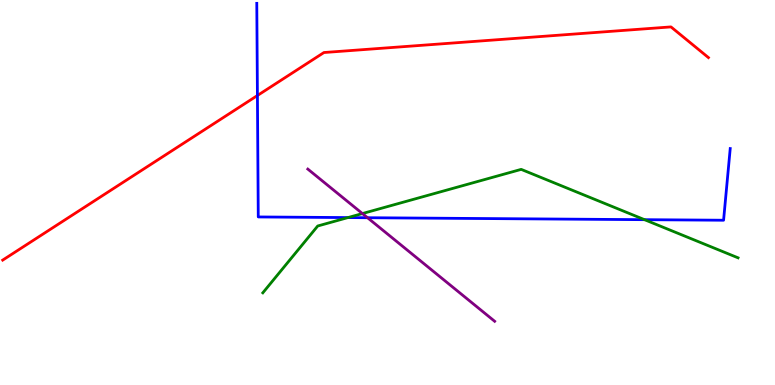[{'lines': ['blue', 'red'], 'intersections': [{'x': 3.32, 'y': 7.52}]}, {'lines': ['green', 'red'], 'intersections': []}, {'lines': ['purple', 'red'], 'intersections': []}, {'lines': ['blue', 'green'], 'intersections': [{'x': 4.49, 'y': 4.35}, {'x': 8.32, 'y': 4.29}]}, {'lines': ['blue', 'purple'], 'intersections': [{'x': 4.74, 'y': 4.34}]}, {'lines': ['green', 'purple'], 'intersections': [{'x': 4.68, 'y': 4.45}]}]